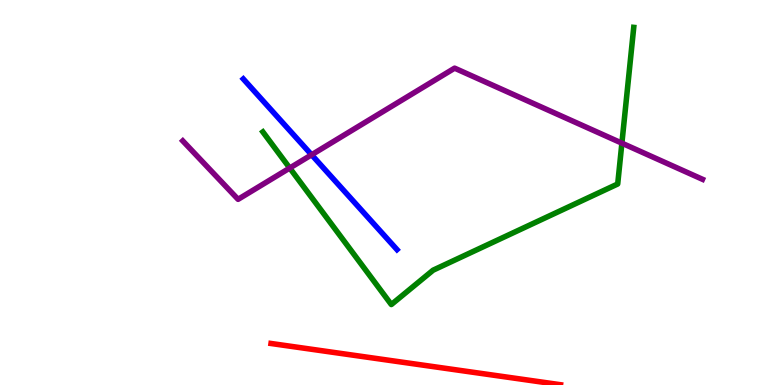[{'lines': ['blue', 'red'], 'intersections': []}, {'lines': ['green', 'red'], 'intersections': []}, {'lines': ['purple', 'red'], 'intersections': []}, {'lines': ['blue', 'green'], 'intersections': []}, {'lines': ['blue', 'purple'], 'intersections': [{'x': 4.02, 'y': 5.98}]}, {'lines': ['green', 'purple'], 'intersections': [{'x': 3.74, 'y': 5.64}, {'x': 8.02, 'y': 6.28}]}]